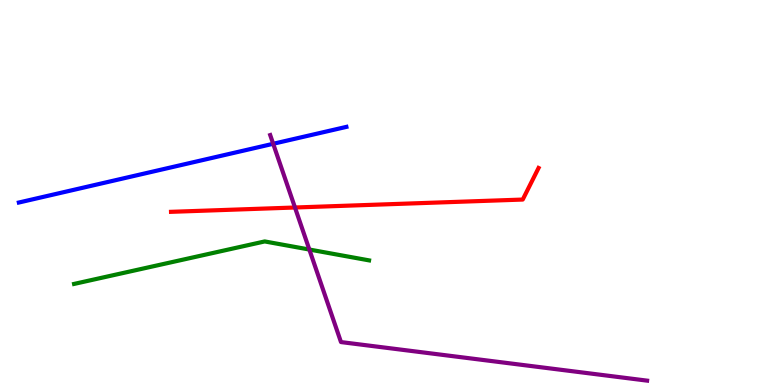[{'lines': ['blue', 'red'], 'intersections': []}, {'lines': ['green', 'red'], 'intersections': []}, {'lines': ['purple', 'red'], 'intersections': [{'x': 3.81, 'y': 4.61}]}, {'lines': ['blue', 'green'], 'intersections': []}, {'lines': ['blue', 'purple'], 'intersections': [{'x': 3.53, 'y': 6.27}]}, {'lines': ['green', 'purple'], 'intersections': [{'x': 3.99, 'y': 3.52}]}]